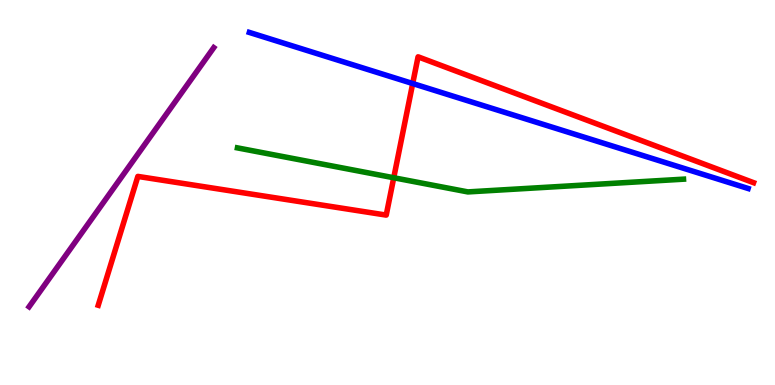[{'lines': ['blue', 'red'], 'intersections': [{'x': 5.33, 'y': 7.83}]}, {'lines': ['green', 'red'], 'intersections': [{'x': 5.08, 'y': 5.38}]}, {'lines': ['purple', 'red'], 'intersections': []}, {'lines': ['blue', 'green'], 'intersections': []}, {'lines': ['blue', 'purple'], 'intersections': []}, {'lines': ['green', 'purple'], 'intersections': []}]